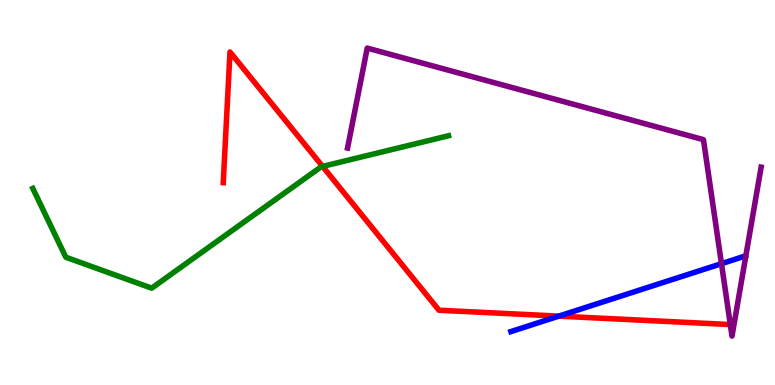[{'lines': ['blue', 'red'], 'intersections': [{'x': 7.21, 'y': 1.79}]}, {'lines': ['green', 'red'], 'intersections': [{'x': 4.16, 'y': 5.68}]}, {'lines': ['purple', 'red'], 'intersections': []}, {'lines': ['blue', 'green'], 'intersections': []}, {'lines': ['blue', 'purple'], 'intersections': [{'x': 9.31, 'y': 3.15}]}, {'lines': ['green', 'purple'], 'intersections': []}]